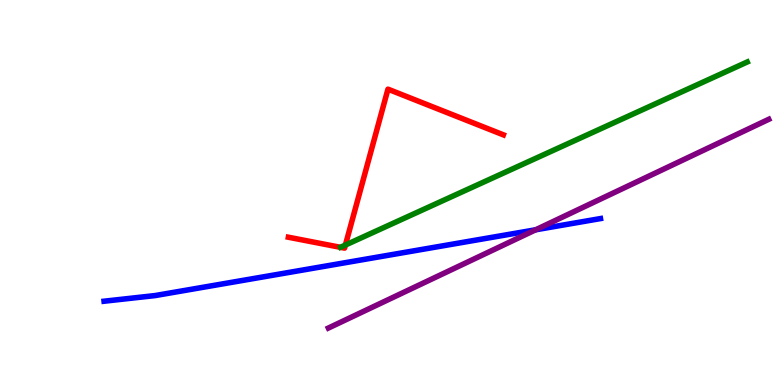[{'lines': ['blue', 'red'], 'intersections': []}, {'lines': ['green', 'red'], 'intersections': [{'x': 4.46, 'y': 3.64}]}, {'lines': ['purple', 'red'], 'intersections': []}, {'lines': ['blue', 'green'], 'intersections': []}, {'lines': ['blue', 'purple'], 'intersections': [{'x': 6.91, 'y': 4.03}]}, {'lines': ['green', 'purple'], 'intersections': []}]